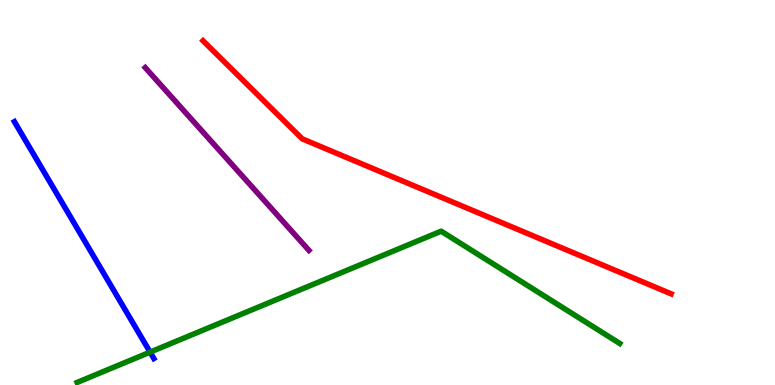[{'lines': ['blue', 'red'], 'intersections': []}, {'lines': ['green', 'red'], 'intersections': []}, {'lines': ['purple', 'red'], 'intersections': []}, {'lines': ['blue', 'green'], 'intersections': [{'x': 1.94, 'y': 0.854}]}, {'lines': ['blue', 'purple'], 'intersections': []}, {'lines': ['green', 'purple'], 'intersections': []}]